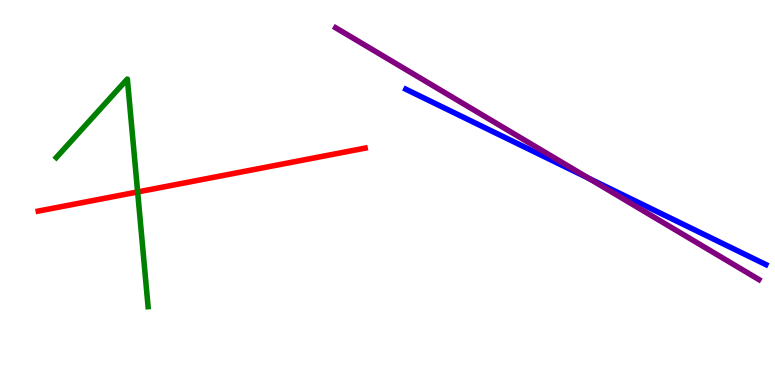[{'lines': ['blue', 'red'], 'intersections': []}, {'lines': ['green', 'red'], 'intersections': [{'x': 1.78, 'y': 5.01}]}, {'lines': ['purple', 'red'], 'intersections': []}, {'lines': ['blue', 'green'], 'intersections': []}, {'lines': ['blue', 'purple'], 'intersections': [{'x': 7.6, 'y': 5.37}]}, {'lines': ['green', 'purple'], 'intersections': []}]